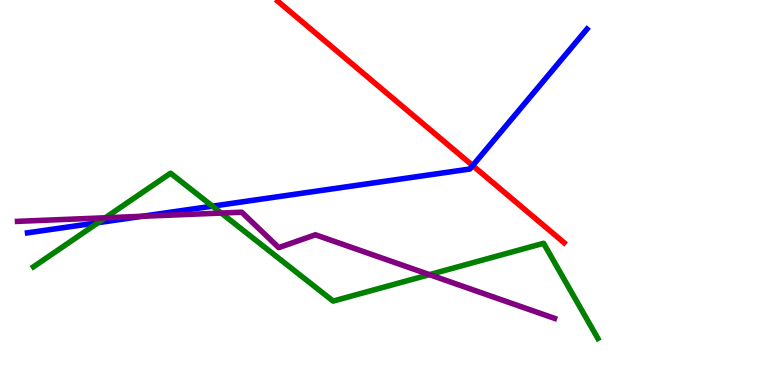[{'lines': ['blue', 'red'], 'intersections': [{'x': 6.1, 'y': 5.7}]}, {'lines': ['green', 'red'], 'intersections': []}, {'lines': ['purple', 'red'], 'intersections': []}, {'lines': ['blue', 'green'], 'intersections': [{'x': 1.27, 'y': 4.22}, {'x': 2.74, 'y': 4.65}]}, {'lines': ['blue', 'purple'], 'intersections': [{'x': 1.84, 'y': 4.38}]}, {'lines': ['green', 'purple'], 'intersections': [{'x': 1.36, 'y': 4.34}, {'x': 2.85, 'y': 4.47}, {'x': 5.54, 'y': 2.87}]}]